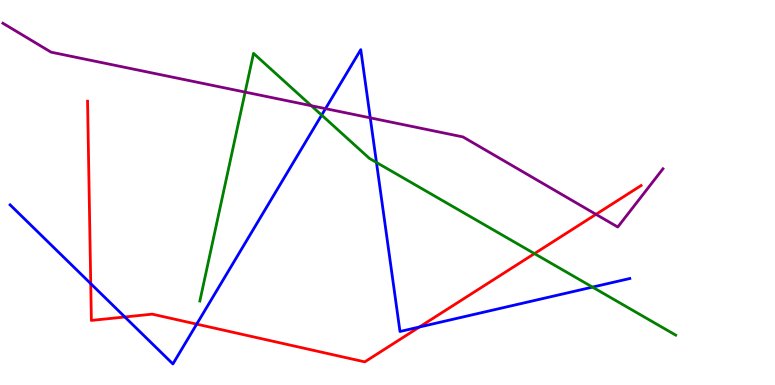[{'lines': ['blue', 'red'], 'intersections': [{'x': 1.17, 'y': 2.63}, {'x': 1.61, 'y': 1.77}, {'x': 2.54, 'y': 1.58}, {'x': 5.41, 'y': 1.51}]}, {'lines': ['green', 'red'], 'intersections': [{'x': 6.9, 'y': 3.41}]}, {'lines': ['purple', 'red'], 'intersections': [{'x': 7.69, 'y': 4.43}]}, {'lines': ['blue', 'green'], 'intersections': [{'x': 4.15, 'y': 7.01}, {'x': 4.86, 'y': 5.78}, {'x': 7.65, 'y': 2.54}]}, {'lines': ['blue', 'purple'], 'intersections': [{'x': 4.2, 'y': 7.18}, {'x': 4.78, 'y': 6.94}]}, {'lines': ['green', 'purple'], 'intersections': [{'x': 3.16, 'y': 7.61}, {'x': 4.02, 'y': 7.25}]}]